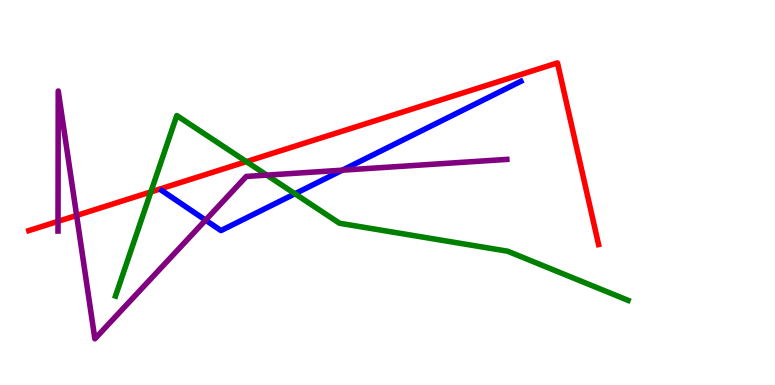[{'lines': ['blue', 'red'], 'intersections': []}, {'lines': ['green', 'red'], 'intersections': [{'x': 1.95, 'y': 5.02}, {'x': 3.18, 'y': 5.8}]}, {'lines': ['purple', 'red'], 'intersections': [{'x': 0.749, 'y': 4.25}, {'x': 0.989, 'y': 4.4}]}, {'lines': ['blue', 'green'], 'intersections': [{'x': 3.81, 'y': 4.97}]}, {'lines': ['blue', 'purple'], 'intersections': [{'x': 2.65, 'y': 4.28}, {'x': 4.42, 'y': 5.58}]}, {'lines': ['green', 'purple'], 'intersections': [{'x': 3.44, 'y': 5.45}]}]